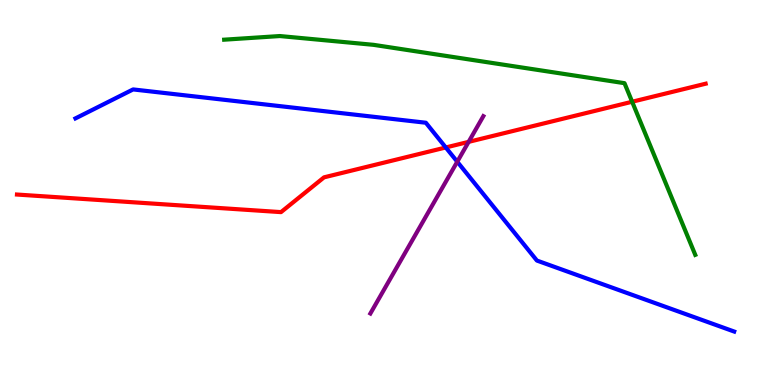[{'lines': ['blue', 'red'], 'intersections': [{'x': 5.75, 'y': 6.17}]}, {'lines': ['green', 'red'], 'intersections': [{'x': 8.16, 'y': 7.36}]}, {'lines': ['purple', 'red'], 'intersections': [{'x': 6.05, 'y': 6.32}]}, {'lines': ['blue', 'green'], 'intersections': []}, {'lines': ['blue', 'purple'], 'intersections': [{'x': 5.9, 'y': 5.8}]}, {'lines': ['green', 'purple'], 'intersections': []}]